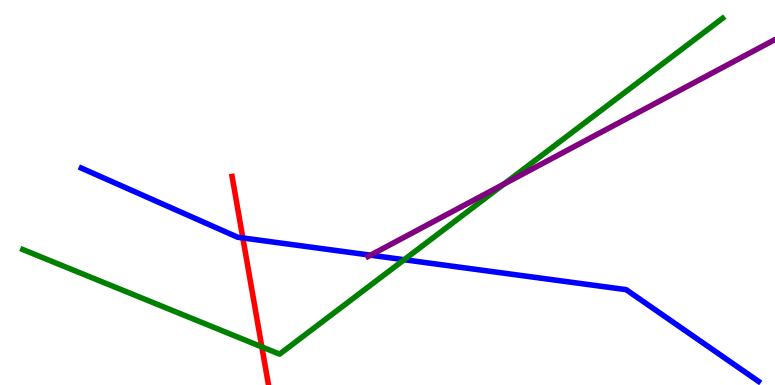[{'lines': ['blue', 'red'], 'intersections': [{'x': 3.13, 'y': 3.82}]}, {'lines': ['green', 'red'], 'intersections': [{'x': 3.38, 'y': 0.989}]}, {'lines': ['purple', 'red'], 'intersections': []}, {'lines': ['blue', 'green'], 'intersections': [{'x': 5.21, 'y': 3.25}]}, {'lines': ['blue', 'purple'], 'intersections': [{'x': 4.78, 'y': 3.37}]}, {'lines': ['green', 'purple'], 'intersections': [{'x': 6.5, 'y': 5.22}]}]